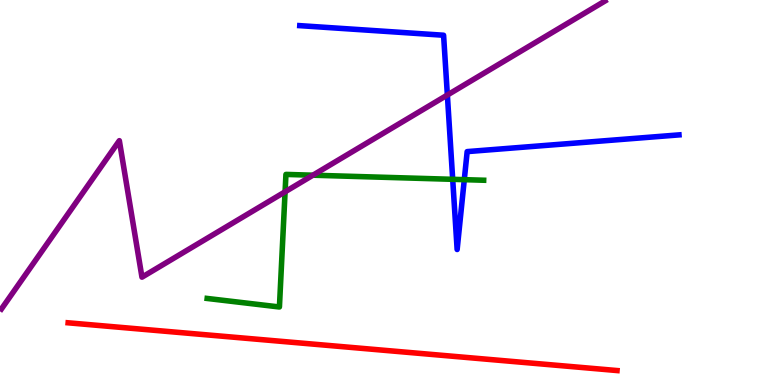[{'lines': ['blue', 'red'], 'intersections': []}, {'lines': ['green', 'red'], 'intersections': []}, {'lines': ['purple', 'red'], 'intersections': []}, {'lines': ['blue', 'green'], 'intersections': [{'x': 5.84, 'y': 5.34}, {'x': 5.99, 'y': 5.33}]}, {'lines': ['blue', 'purple'], 'intersections': [{'x': 5.77, 'y': 7.53}]}, {'lines': ['green', 'purple'], 'intersections': [{'x': 3.68, 'y': 5.02}, {'x': 4.04, 'y': 5.45}]}]